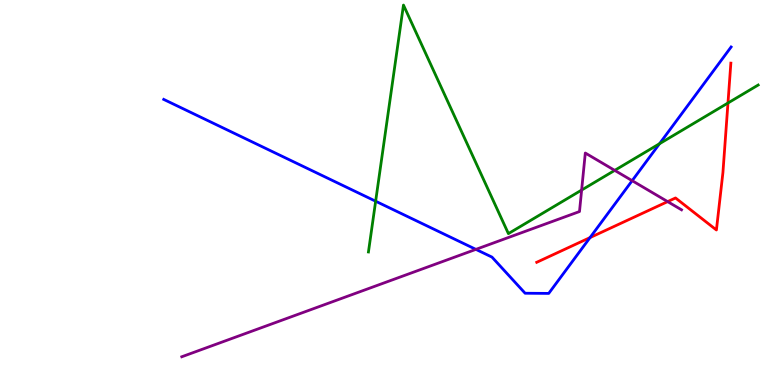[{'lines': ['blue', 'red'], 'intersections': [{'x': 7.61, 'y': 3.83}]}, {'lines': ['green', 'red'], 'intersections': [{'x': 9.39, 'y': 7.32}]}, {'lines': ['purple', 'red'], 'intersections': [{'x': 8.61, 'y': 4.76}]}, {'lines': ['blue', 'green'], 'intersections': [{'x': 4.85, 'y': 4.77}, {'x': 8.51, 'y': 6.27}]}, {'lines': ['blue', 'purple'], 'intersections': [{'x': 6.14, 'y': 3.52}, {'x': 8.16, 'y': 5.31}]}, {'lines': ['green', 'purple'], 'intersections': [{'x': 7.5, 'y': 5.06}, {'x': 7.93, 'y': 5.57}]}]